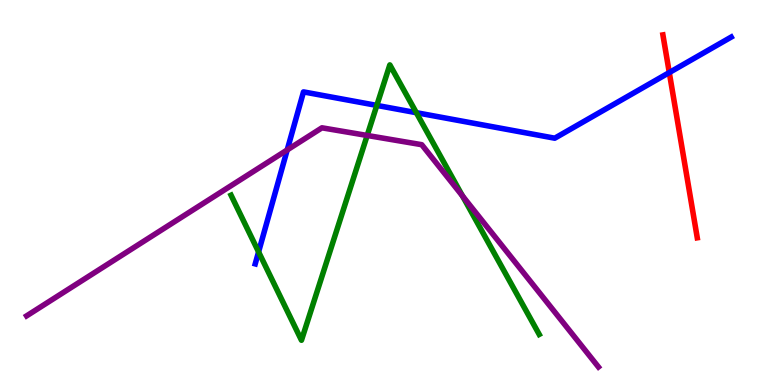[{'lines': ['blue', 'red'], 'intersections': [{'x': 8.64, 'y': 8.12}]}, {'lines': ['green', 'red'], 'intersections': []}, {'lines': ['purple', 'red'], 'intersections': []}, {'lines': ['blue', 'green'], 'intersections': [{'x': 3.34, 'y': 3.46}, {'x': 4.86, 'y': 7.26}, {'x': 5.37, 'y': 7.07}]}, {'lines': ['blue', 'purple'], 'intersections': [{'x': 3.71, 'y': 6.11}]}, {'lines': ['green', 'purple'], 'intersections': [{'x': 4.74, 'y': 6.48}, {'x': 5.97, 'y': 4.91}]}]